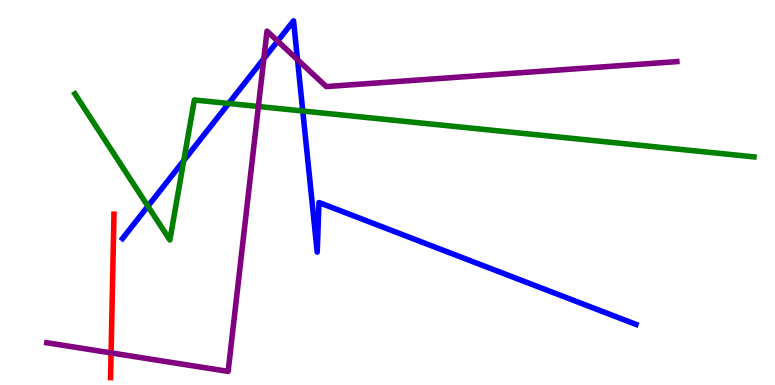[{'lines': ['blue', 'red'], 'intersections': []}, {'lines': ['green', 'red'], 'intersections': []}, {'lines': ['purple', 'red'], 'intersections': [{'x': 1.43, 'y': 0.834}]}, {'lines': ['blue', 'green'], 'intersections': [{'x': 1.91, 'y': 4.64}, {'x': 2.37, 'y': 5.83}, {'x': 2.95, 'y': 7.31}, {'x': 3.91, 'y': 7.12}]}, {'lines': ['blue', 'purple'], 'intersections': [{'x': 3.4, 'y': 8.48}, {'x': 3.58, 'y': 8.93}, {'x': 3.84, 'y': 8.45}]}, {'lines': ['green', 'purple'], 'intersections': [{'x': 3.33, 'y': 7.23}]}]